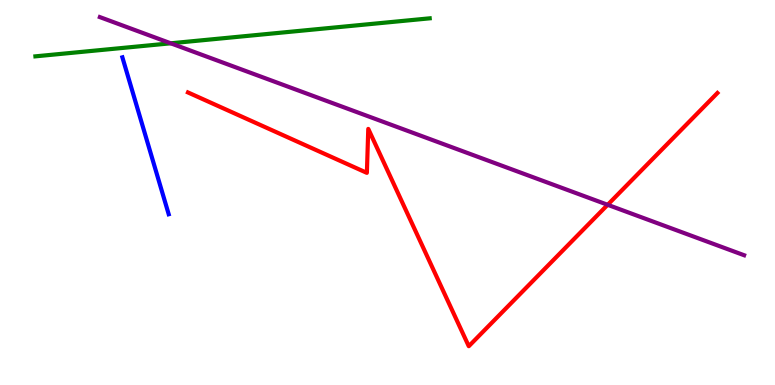[{'lines': ['blue', 'red'], 'intersections': []}, {'lines': ['green', 'red'], 'intersections': []}, {'lines': ['purple', 'red'], 'intersections': [{'x': 7.84, 'y': 4.68}]}, {'lines': ['blue', 'green'], 'intersections': []}, {'lines': ['blue', 'purple'], 'intersections': []}, {'lines': ['green', 'purple'], 'intersections': [{'x': 2.2, 'y': 8.88}]}]